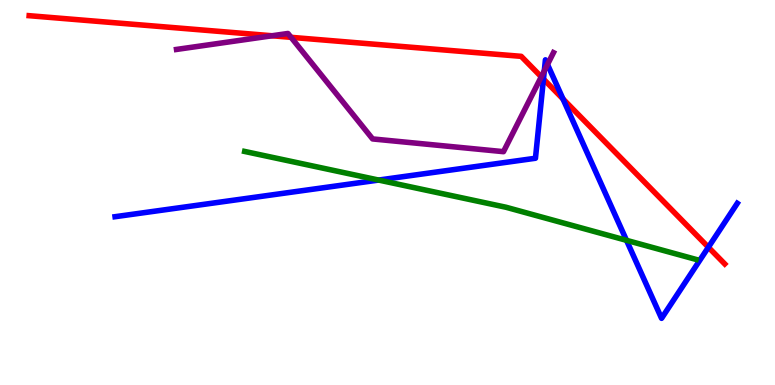[{'lines': ['blue', 'red'], 'intersections': [{'x': 7.01, 'y': 7.95}, {'x': 7.26, 'y': 7.43}, {'x': 9.14, 'y': 3.58}]}, {'lines': ['green', 'red'], 'intersections': []}, {'lines': ['purple', 'red'], 'intersections': [{'x': 3.51, 'y': 9.07}, {'x': 3.76, 'y': 9.03}, {'x': 6.98, 'y': 8.0}]}, {'lines': ['blue', 'green'], 'intersections': [{'x': 4.89, 'y': 5.32}, {'x': 8.08, 'y': 3.76}]}, {'lines': ['blue', 'purple'], 'intersections': [{'x': 7.02, 'y': 8.16}, {'x': 7.06, 'y': 8.33}]}, {'lines': ['green', 'purple'], 'intersections': []}]